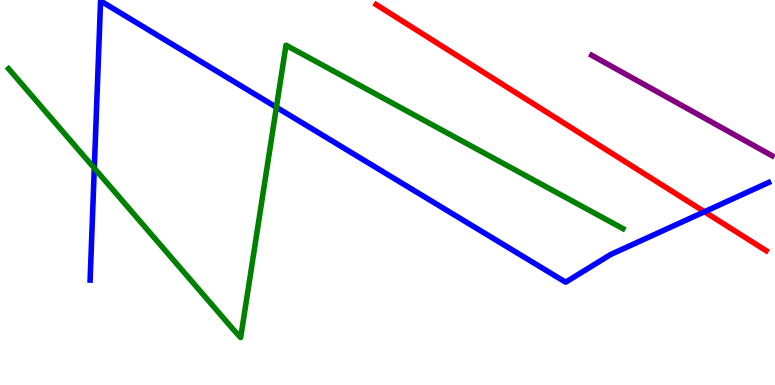[{'lines': ['blue', 'red'], 'intersections': [{'x': 9.09, 'y': 4.5}]}, {'lines': ['green', 'red'], 'intersections': []}, {'lines': ['purple', 'red'], 'intersections': []}, {'lines': ['blue', 'green'], 'intersections': [{'x': 1.22, 'y': 5.63}, {'x': 3.57, 'y': 7.21}]}, {'lines': ['blue', 'purple'], 'intersections': []}, {'lines': ['green', 'purple'], 'intersections': []}]